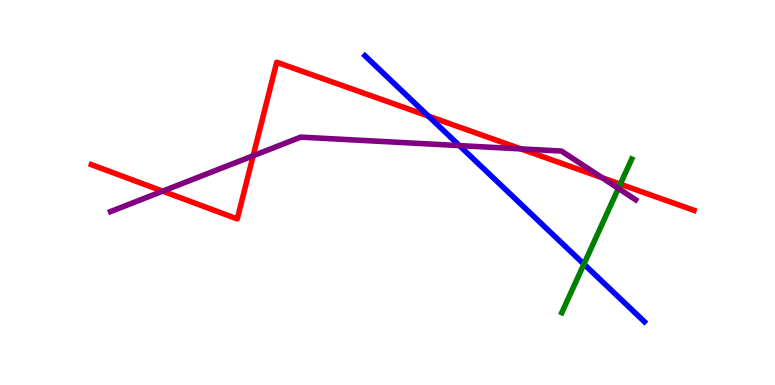[{'lines': ['blue', 'red'], 'intersections': [{'x': 5.53, 'y': 6.99}]}, {'lines': ['green', 'red'], 'intersections': [{'x': 8.0, 'y': 5.22}]}, {'lines': ['purple', 'red'], 'intersections': [{'x': 2.1, 'y': 5.03}, {'x': 3.27, 'y': 5.95}, {'x': 6.72, 'y': 6.13}, {'x': 7.77, 'y': 5.39}]}, {'lines': ['blue', 'green'], 'intersections': [{'x': 7.53, 'y': 3.14}]}, {'lines': ['blue', 'purple'], 'intersections': [{'x': 5.93, 'y': 6.22}]}, {'lines': ['green', 'purple'], 'intersections': [{'x': 7.98, 'y': 5.11}]}]